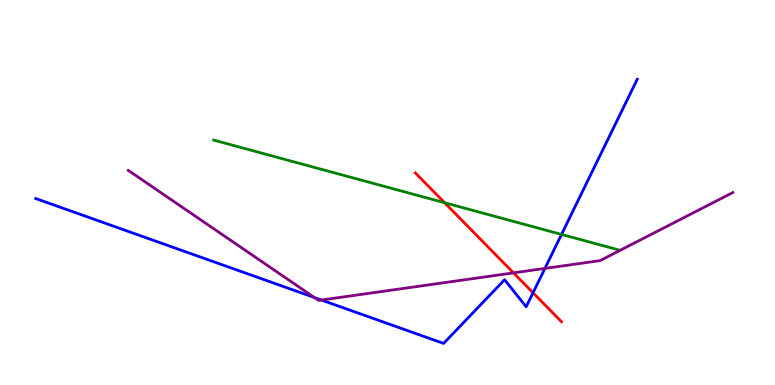[{'lines': ['blue', 'red'], 'intersections': [{'x': 6.88, 'y': 2.4}]}, {'lines': ['green', 'red'], 'intersections': [{'x': 5.74, 'y': 4.73}]}, {'lines': ['purple', 'red'], 'intersections': [{'x': 6.63, 'y': 2.91}]}, {'lines': ['blue', 'green'], 'intersections': [{'x': 7.25, 'y': 3.91}]}, {'lines': ['blue', 'purple'], 'intersections': [{'x': 4.06, 'y': 2.27}, {'x': 4.15, 'y': 2.21}, {'x': 7.03, 'y': 3.03}]}, {'lines': ['green', 'purple'], 'intersections': []}]